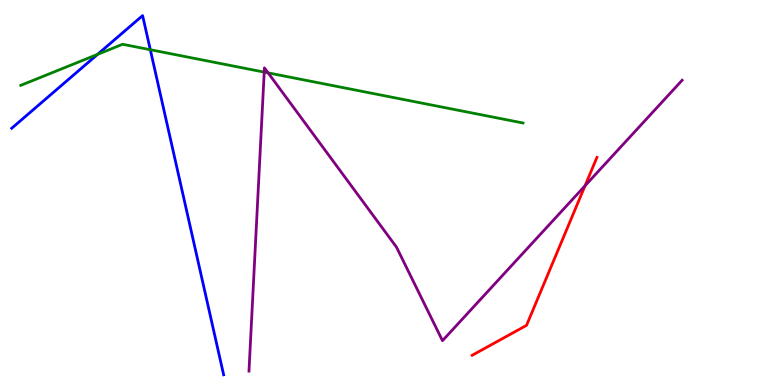[{'lines': ['blue', 'red'], 'intersections': []}, {'lines': ['green', 'red'], 'intersections': []}, {'lines': ['purple', 'red'], 'intersections': [{'x': 7.55, 'y': 5.18}]}, {'lines': ['blue', 'green'], 'intersections': [{'x': 1.26, 'y': 8.59}, {'x': 1.94, 'y': 8.71}]}, {'lines': ['blue', 'purple'], 'intersections': []}, {'lines': ['green', 'purple'], 'intersections': [{'x': 3.41, 'y': 8.13}, {'x': 3.46, 'y': 8.11}]}]